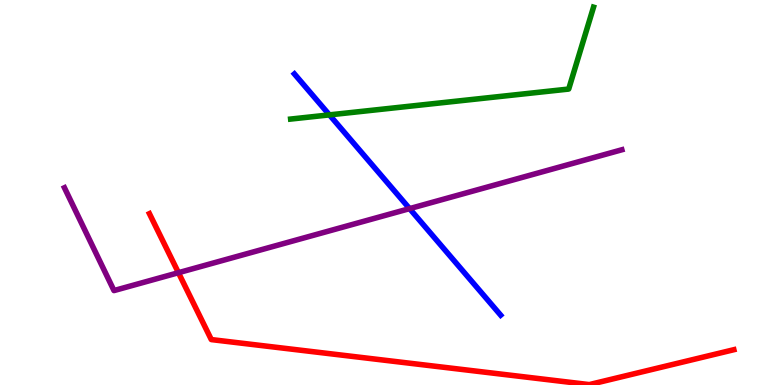[{'lines': ['blue', 'red'], 'intersections': []}, {'lines': ['green', 'red'], 'intersections': []}, {'lines': ['purple', 'red'], 'intersections': [{'x': 2.3, 'y': 2.92}]}, {'lines': ['blue', 'green'], 'intersections': [{'x': 4.25, 'y': 7.02}]}, {'lines': ['blue', 'purple'], 'intersections': [{'x': 5.28, 'y': 4.58}]}, {'lines': ['green', 'purple'], 'intersections': []}]